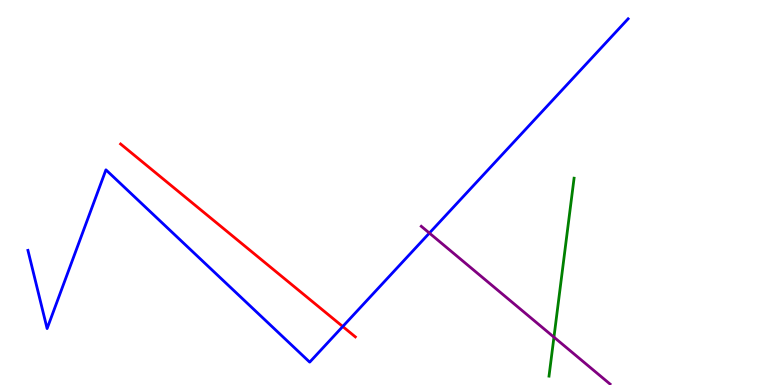[{'lines': ['blue', 'red'], 'intersections': [{'x': 4.42, 'y': 1.52}]}, {'lines': ['green', 'red'], 'intersections': []}, {'lines': ['purple', 'red'], 'intersections': []}, {'lines': ['blue', 'green'], 'intersections': []}, {'lines': ['blue', 'purple'], 'intersections': [{'x': 5.54, 'y': 3.95}]}, {'lines': ['green', 'purple'], 'intersections': [{'x': 7.15, 'y': 1.24}]}]